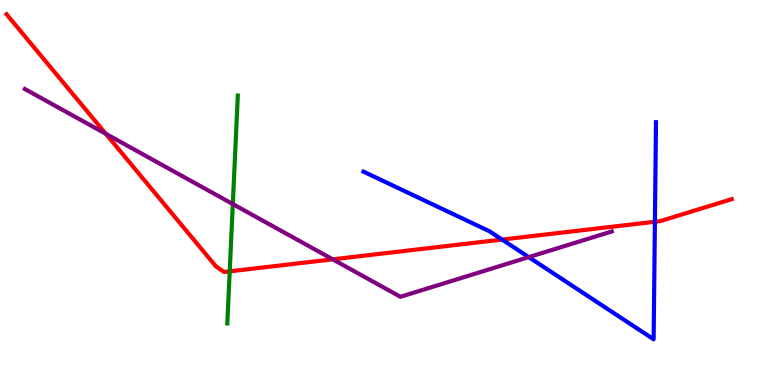[{'lines': ['blue', 'red'], 'intersections': [{'x': 6.48, 'y': 3.78}, {'x': 8.45, 'y': 4.24}]}, {'lines': ['green', 'red'], 'intersections': [{'x': 2.96, 'y': 2.95}]}, {'lines': ['purple', 'red'], 'intersections': [{'x': 1.37, 'y': 6.52}, {'x': 4.29, 'y': 3.26}]}, {'lines': ['blue', 'green'], 'intersections': []}, {'lines': ['blue', 'purple'], 'intersections': [{'x': 6.82, 'y': 3.32}]}, {'lines': ['green', 'purple'], 'intersections': [{'x': 3.0, 'y': 4.7}]}]